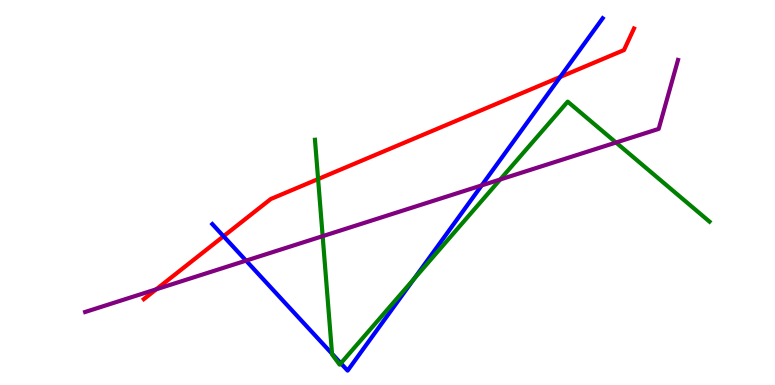[{'lines': ['blue', 'red'], 'intersections': [{'x': 2.88, 'y': 3.86}, {'x': 7.23, 'y': 8.0}]}, {'lines': ['green', 'red'], 'intersections': [{'x': 4.1, 'y': 5.35}]}, {'lines': ['purple', 'red'], 'intersections': [{'x': 2.02, 'y': 2.49}]}, {'lines': ['blue', 'green'], 'intersections': [{'x': 4.28, 'y': 0.812}, {'x': 4.4, 'y': 0.564}, {'x': 5.34, 'y': 2.75}]}, {'lines': ['blue', 'purple'], 'intersections': [{'x': 3.17, 'y': 3.23}, {'x': 6.22, 'y': 5.18}]}, {'lines': ['green', 'purple'], 'intersections': [{'x': 4.16, 'y': 3.87}, {'x': 6.45, 'y': 5.34}, {'x': 7.95, 'y': 6.3}]}]